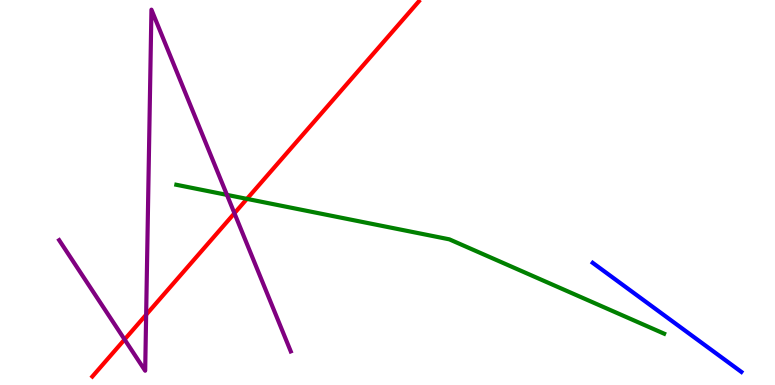[{'lines': ['blue', 'red'], 'intersections': []}, {'lines': ['green', 'red'], 'intersections': [{'x': 3.19, 'y': 4.83}]}, {'lines': ['purple', 'red'], 'intersections': [{'x': 1.61, 'y': 1.18}, {'x': 1.89, 'y': 1.83}, {'x': 3.03, 'y': 4.46}]}, {'lines': ['blue', 'green'], 'intersections': []}, {'lines': ['blue', 'purple'], 'intersections': []}, {'lines': ['green', 'purple'], 'intersections': [{'x': 2.93, 'y': 4.94}]}]